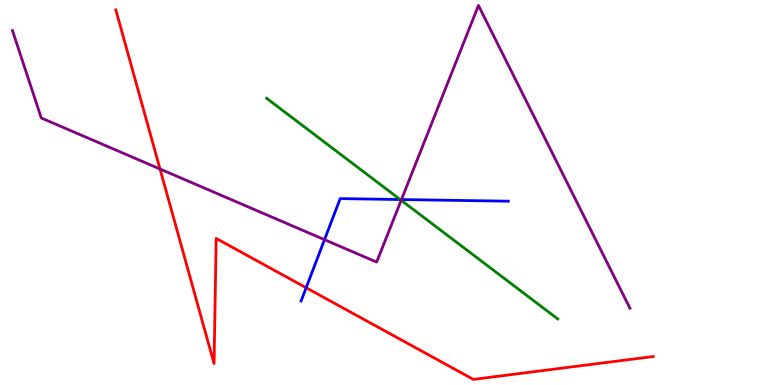[{'lines': ['blue', 'red'], 'intersections': [{'x': 3.95, 'y': 2.53}]}, {'lines': ['green', 'red'], 'intersections': []}, {'lines': ['purple', 'red'], 'intersections': [{'x': 2.06, 'y': 5.61}]}, {'lines': ['blue', 'green'], 'intersections': [{'x': 5.16, 'y': 4.82}]}, {'lines': ['blue', 'purple'], 'intersections': [{'x': 4.19, 'y': 3.77}, {'x': 5.18, 'y': 4.82}]}, {'lines': ['green', 'purple'], 'intersections': [{'x': 5.18, 'y': 4.8}]}]